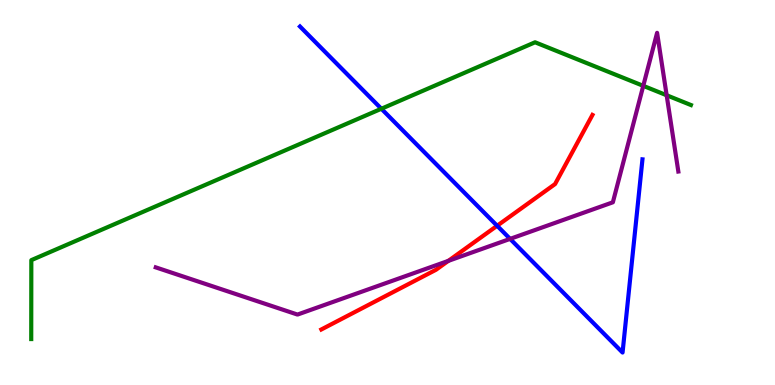[{'lines': ['blue', 'red'], 'intersections': [{'x': 6.41, 'y': 4.14}]}, {'lines': ['green', 'red'], 'intersections': []}, {'lines': ['purple', 'red'], 'intersections': [{'x': 5.78, 'y': 3.22}]}, {'lines': ['blue', 'green'], 'intersections': [{'x': 4.92, 'y': 7.18}]}, {'lines': ['blue', 'purple'], 'intersections': [{'x': 6.58, 'y': 3.8}]}, {'lines': ['green', 'purple'], 'intersections': [{'x': 8.3, 'y': 7.77}, {'x': 8.6, 'y': 7.53}]}]